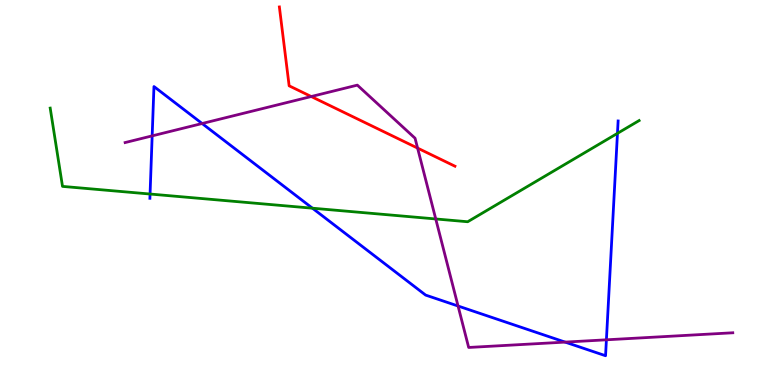[{'lines': ['blue', 'red'], 'intersections': []}, {'lines': ['green', 'red'], 'intersections': []}, {'lines': ['purple', 'red'], 'intersections': [{'x': 4.02, 'y': 7.49}, {'x': 5.39, 'y': 6.15}]}, {'lines': ['blue', 'green'], 'intersections': [{'x': 1.94, 'y': 4.96}, {'x': 4.03, 'y': 4.59}, {'x': 7.97, 'y': 6.54}]}, {'lines': ['blue', 'purple'], 'intersections': [{'x': 1.96, 'y': 6.47}, {'x': 2.61, 'y': 6.79}, {'x': 5.91, 'y': 2.05}, {'x': 7.29, 'y': 1.11}, {'x': 7.82, 'y': 1.17}]}, {'lines': ['green', 'purple'], 'intersections': [{'x': 5.62, 'y': 4.31}]}]